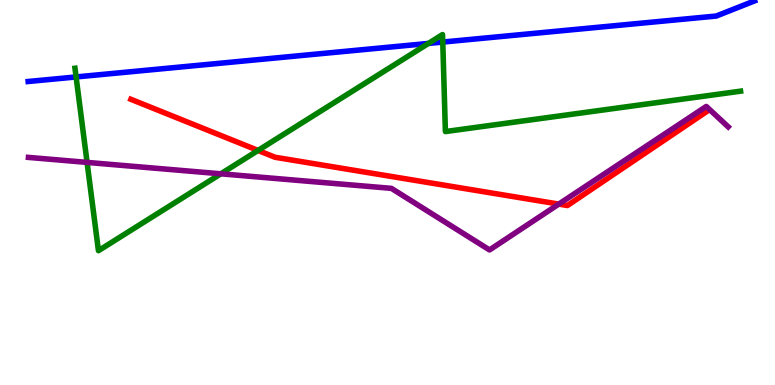[{'lines': ['blue', 'red'], 'intersections': []}, {'lines': ['green', 'red'], 'intersections': [{'x': 3.33, 'y': 6.09}]}, {'lines': ['purple', 'red'], 'intersections': [{'x': 7.21, 'y': 4.7}]}, {'lines': ['blue', 'green'], 'intersections': [{'x': 0.982, 'y': 8.0}, {'x': 5.53, 'y': 8.87}, {'x': 5.71, 'y': 8.91}]}, {'lines': ['blue', 'purple'], 'intersections': []}, {'lines': ['green', 'purple'], 'intersections': [{'x': 1.12, 'y': 5.78}, {'x': 2.85, 'y': 5.49}]}]